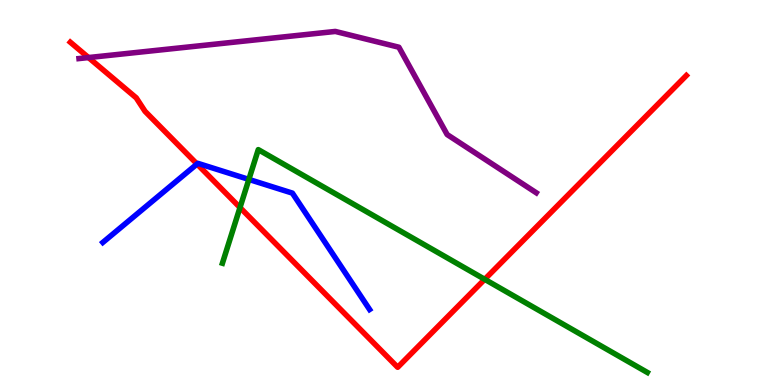[{'lines': ['blue', 'red'], 'intersections': [{'x': 2.54, 'y': 5.74}]}, {'lines': ['green', 'red'], 'intersections': [{'x': 3.1, 'y': 4.61}, {'x': 6.25, 'y': 2.75}]}, {'lines': ['purple', 'red'], 'intersections': [{'x': 1.14, 'y': 8.5}]}, {'lines': ['blue', 'green'], 'intersections': [{'x': 3.21, 'y': 5.34}]}, {'lines': ['blue', 'purple'], 'intersections': []}, {'lines': ['green', 'purple'], 'intersections': []}]